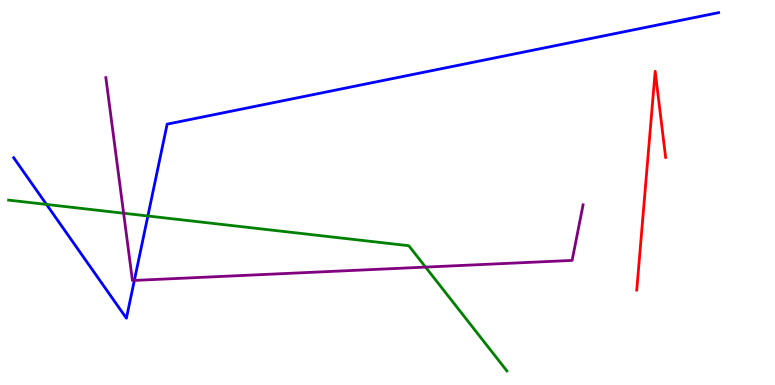[{'lines': ['blue', 'red'], 'intersections': []}, {'lines': ['green', 'red'], 'intersections': []}, {'lines': ['purple', 'red'], 'intersections': []}, {'lines': ['blue', 'green'], 'intersections': [{'x': 0.6, 'y': 4.69}, {'x': 1.91, 'y': 4.39}]}, {'lines': ['blue', 'purple'], 'intersections': [{'x': 1.73, 'y': 2.72}]}, {'lines': ['green', 'purple'], 'intersections': [{'x': 1.6, 'y': 4.46}, {'x': 5.49, 'y': 3.06}]}]